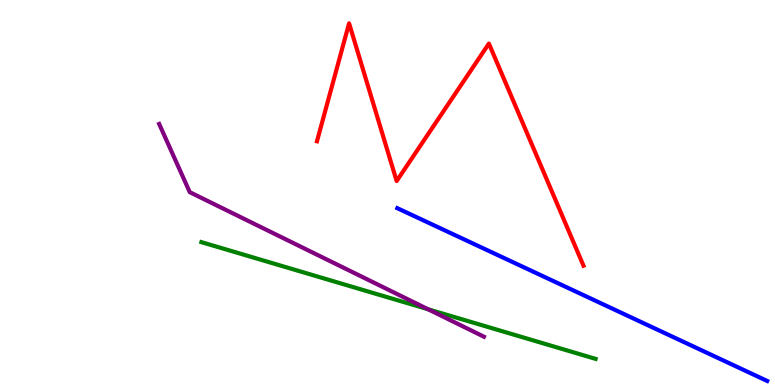[{'lines': ['blue', 'red'], 'intersections': []}, {'lines': ['green', 'red'], 'intersections': []}, {'lines': ['purple', 'red'], 'intersections': []}, {'lines': ['blue', 'green'], 'intersections': []}, {'lines': ['blue', 'purple'], 'intersections': []}, {'lines': ['green', 'purple'], 'intersections': [{'x': 5.52, 'y': 1.97}]}]